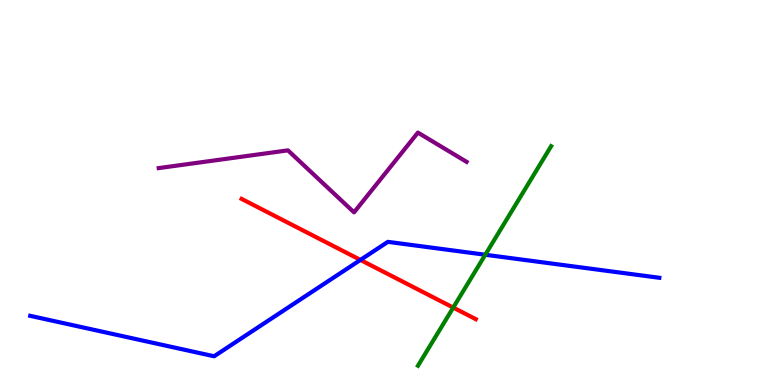[{'lines': ['blue', 'red'], 'intersections': [{'x': 4.65, 'y': 3.25}]}, {'lines': ['green', 'red'], 'intersections': [{'x': 5.85, 'y': 2.01}]}, {'lines': ['purple', 'red'], 'intersections': []}, {'lines': ['blue', 'green'], 'intersections': [{'x': 6.26, 'y': 3.38}]}, {'lines': ['blue', 'purple'], 'intersections': []}, {'lines': ['green', 'purple'], 'intersections': []}]